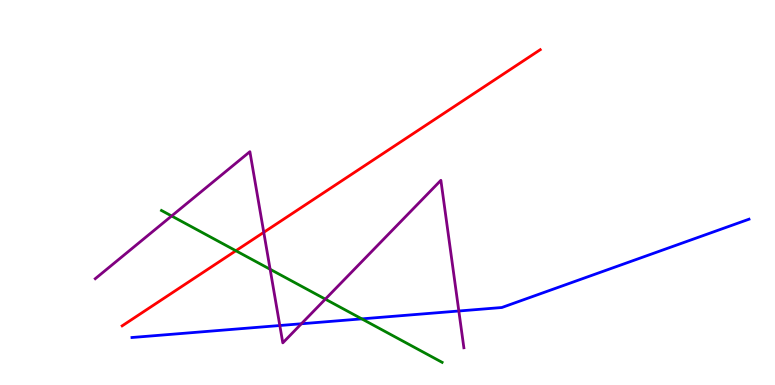[{'lines': ['blue', 'red'], 'intersections': []}, {'lines': ['green', 'red'], 'intersections': [{'x': 3.04, 'y': 3.49}]}, {'lines': ['purple', 'red'], 'intersections': [{'x': 3.4, 'y': 3.97}]}, {'lines': ['blue', 'green'], 'intersections': [{'x': 4.67, 'y': 1.72}]}, {'lines': ['blue', 'purple'], 'intersections': [{'x': 3.61, 'y': 1.55}, {'x': 3.89, 'y': 1.59}, {'x': 5.92, 'y': 1.92}]}, {'lines': ['green', 'purple'], 'intersections': [{'x': 2.21, 'y': 4.39}, {'x': 3.49, 'y': 3.01}, {'x': 4.2, 'y': 2.23}]}]